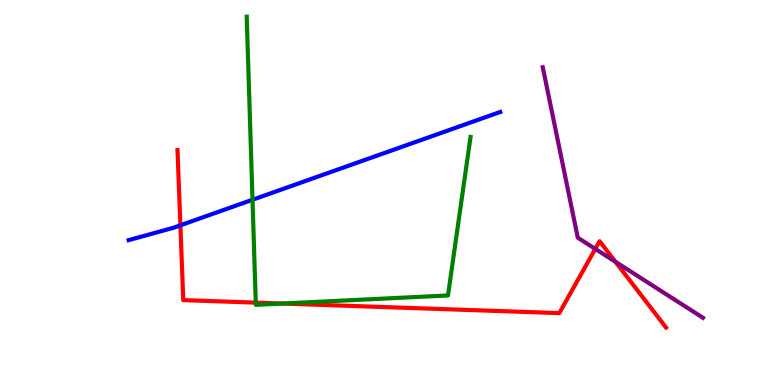[{'lines': ['blue', 'red'], 'intersections': [{'x': 2.33, 'y': 4.15}]}, {'lines': ['green', 'red'], 'intersections': [{'x': 3.3, 'y': 2.14}, {'x': 3.64, 'y': 2.12}]}, {'lines': ['purple', 'red'], 'intersections': [{'x': 7.68, 'y': 3.54}, {'x': 7.94, 'y': 3.2}]}, {'lines': ['blue', 'green'], 'intersections': [{'x': 3.26, 'y': 4.81}]}, {'lines': ['blue', 'purple'], 'intersections': []}, {'lines': ['green', 'purple'], 'intersections': []}]